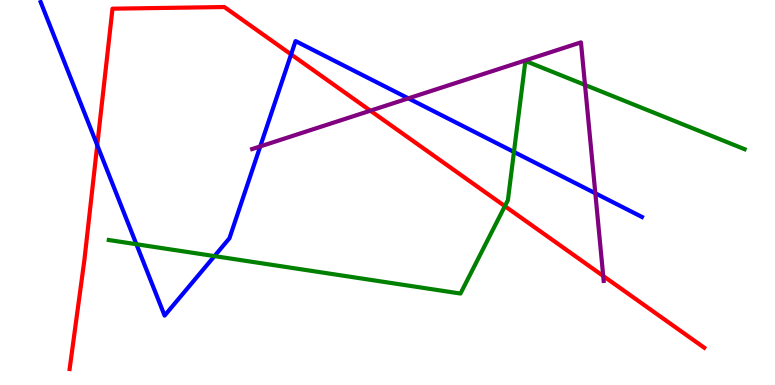[{'lines': ['blue', 'red'], 'intersections': [{'x': 1.25, 'y': 6.23}, {'x': 3.76, 'y': 8.59}]}, {'lines': ['green', 'red'], 'intersections': [{'x': 6.51, 'y': 4.65}]}, {'lines': ['purple', 'red'], 'intersections': [{'x': 4.78, 'y': 7.13}, {'x': 7.78, 'y': 2.83}]}, {'lines': ['blue', 'green'], 'intersections': [{'x': 1.76, 'y': 3.66}, {'x': 2.77, 'y': 3.35}, {'x': 6.63, 'y': 6.05}]}, {'lines': ['blue', 'purple'], 'intersections': [{'x': 3.36, 'y': 6.2}, {'x': 5.27, 'y': 7.45}, {'x': 7.68, 'y': 4.98}]}, {'lines': ['green', 'purple'], 'intersections': [{'x': 7.55, 'y': 7.79}]}]